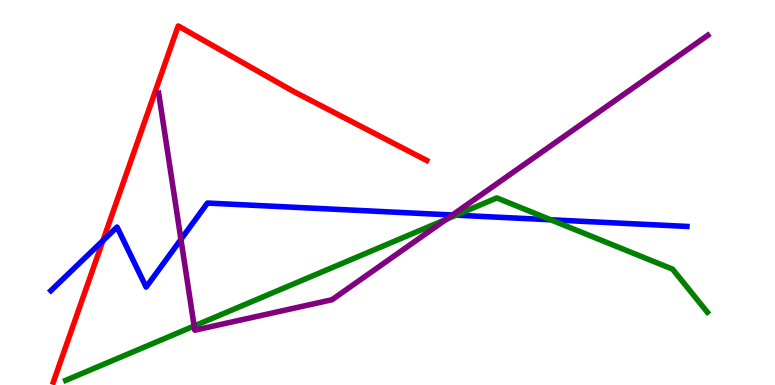[{'lines': ['blue', 'red'], 'intersections': [{'x': 1.33, 'y': 3.75}]}, {'lines': ['green', 'red'], 'intersections': []}, {'lines': ['purple', 'red'], 'intersections': []}, {'lines': ['blue', 'green'], 'intersections': [{'x': 5.88, 'y': 4.41}, {'x': 7.11, 'y': 4.29}]}, {'lines': ['blue', 'purple'], 'intersections': [{'x': 2.33, 'y': 3.78}, {'x': 5.84, 'y': 4.42}]}, {'lines': ['green', 'purple'], 'intersections': [{'x': 2.5, 'y': 1.53}, {'x': 5.76, 'y': 4.3}]}]